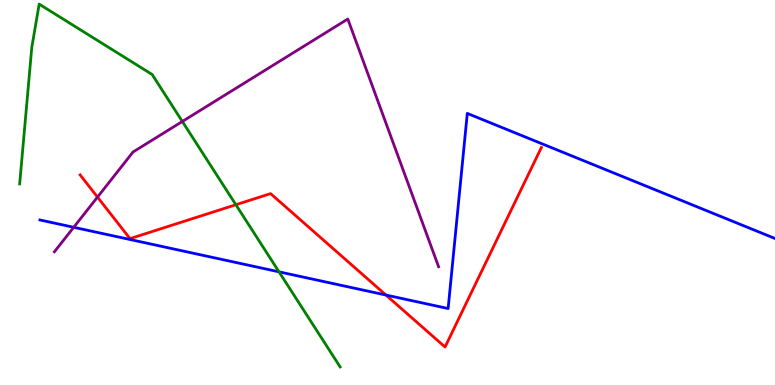[{'lines': ['blue', 'red'], 'intersections': [{'x': 4.98, 'y': 2.34}]}, {'lines': ['green', 'red'], 'intersections': [{'x': 3.04, 'y': 4.68}]}, {'lines': ['purple', 'red'], 'intersections': [{'x': 1.26, 'y': 4.88}]}, {'lines': ['blue', 'green'], 'intersections': [{'x': 3.6, 'y': 2.94}]}, {'lines': ['blue', 'purple'], 'intersections': [{'x': 0.951, 'y': 4.1}]}, {'lines': ['green', 'purple'], 'intersections': [{'x': 2.35, 'y': 6.84}]}]